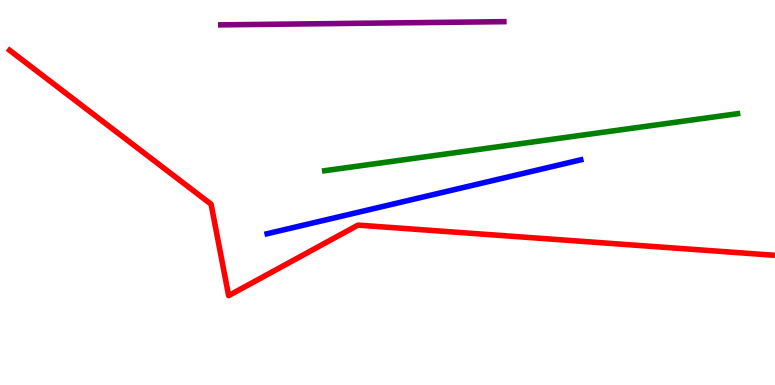[{'lines': ['blue', 'red'], 'intersections': []}, {'lines': ['green', 'red'], 'intersections': []}, {'lines': ['purple', 'red'], 'intersections': []}, {'lines': ['blue', 'green'], 'intersections': []}, {'lines': ['blue', 'purple'], 'intersections': []}, {'lines': ['green', 'purple'], 'intersections': []}]